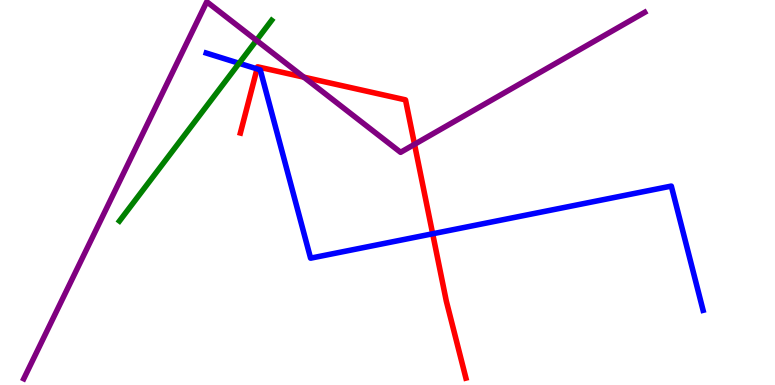[{'lines': ['blue', 'red'], 'intersections': [{'x': 3.32, 'y': 8.21}, {'x': 5.58, 'y': 3.93}]}, {'lines': ['green', 'red'], 'intersections': []}, {'lines': ['purple', 'red'], 'intersections': [{'x': 3.92, 'y': 8.0}, {'x': 5.35, 'y': 6.25}]}, {'lines': ['blue', 'green'], 'intersections': [{'x': 3.08, 'y': 8.36}]}, {'lines': ['blue', 'purple'], 'intersections': []}, {'lines': ['green', 'purple'], 'intersections': [{'x': 3.31, 'y': 8.95}]}]